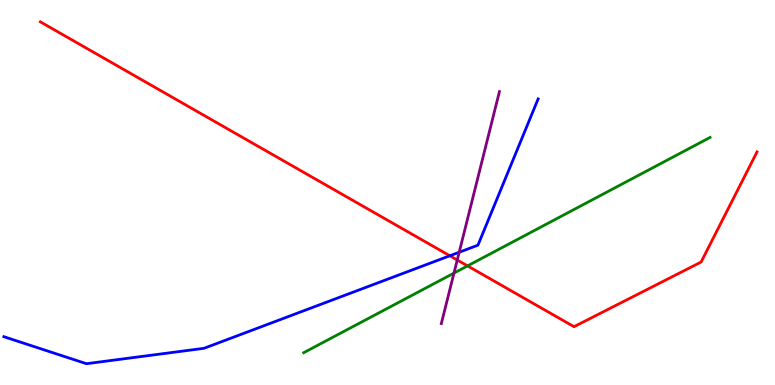[{'lines': ['blue', 'red'], 'intersections': [{'x': 5.8, 'y': 3.36}]}, {'lines': ['green', 'red'], 'intersections': [{'x': 6.03, 'y': 3.09}]}, {'lines': ['purple', 'red'], 'intersections': [{'x': 5.9, 'y': 3.25}]}, {'lines': ['blue', 'green'], 'intersections': []}, {'lines': ['blue', 'purple'], 'intersections': [{'x': 5.93, 'y': 3.45}]}, {'lines': ['green', 'purple'], 'intersections': [{'x': 5.86, 'y': 2.91}]}]